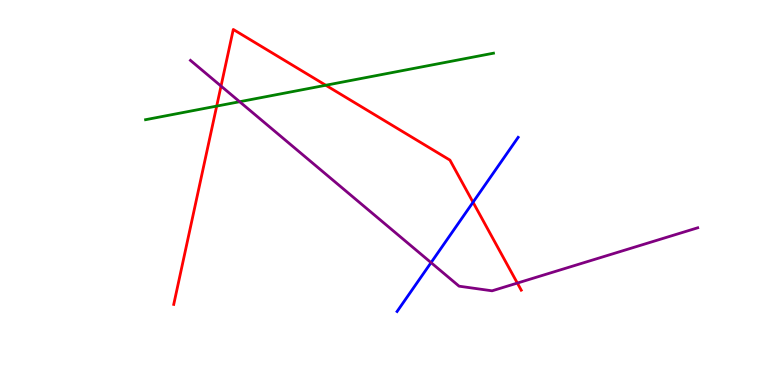[{'lines': ['blue', 'red'], 'intersections': [{'x': 6.1, 'y': 4.75}]}, {'lines': ['green', 'red'], 'intersections': [{'x': 2.8, 'y': 7.24}, {'x': 4.2, 'y': 7.79}]}, {'lines': ['purple', 'red'], 'intersections': [{'x': 2.85, 'y': 7.76}, {'x': 6.68, 'y': 2.65}]}, {'lines': ['blue', 'green'], 'intersections': []}, {'lines': ['blue', 'purple'], 'intersections': [{'x': 5.56, 'y': 3.18}]}, {'lines': ['green', 'purple'], 'intersections': [{'x': 3.09, 'y': 7.36}]}]